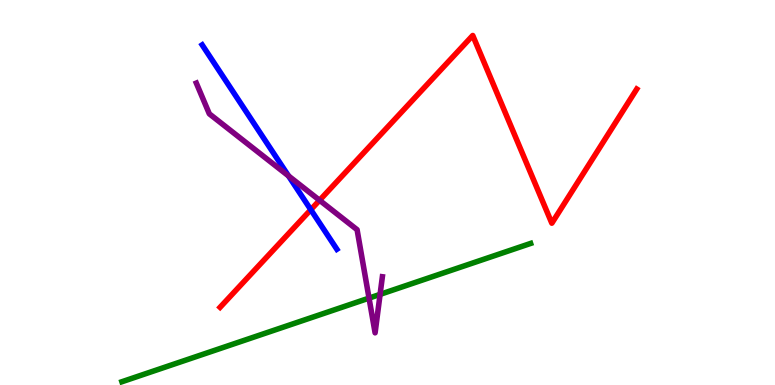[{'lines': ['blue', 'red'], 'intersections': [{'x': 4.01, 'y': 4.55}]}, {'lines': ['green', 'red'], 'intersections': []}, {'lines': ['purple', 'red'], 'intersections': [{'x': 4.12, 'y': 4.8}]}, {'lines': ['blue', 'green'], 'intersections': []}, {'lines': ['blue', 'purple'], 'intersections': [{'x': 3.72, 'y': 5.43}]}, {'lines': ['green', 'purple'], 'intersections': [{'x': 4.76, 'y': 2.26}, {'x': 4.9, 'y': 2.35}]}]